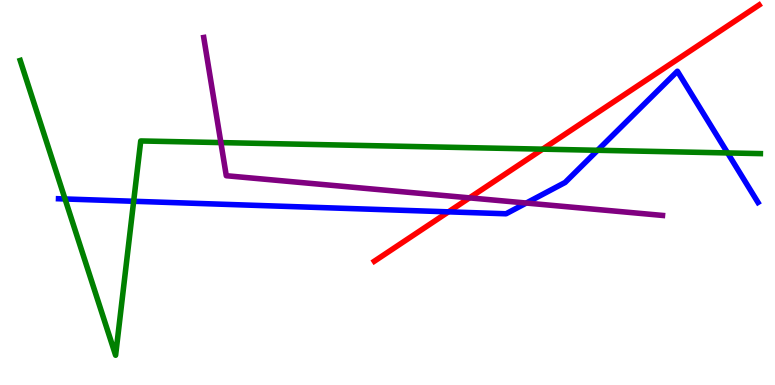[{'lines': ['blue', 'red'], 'intersections': [{'x': 5.79, 'y': 4.5}]}, {'lines': ['green', 'red'], 'intersections': [{'x': 7.0, 'y': 6.13}]}, {'lines': ['purple', 'red'], 'intersections': [{'x': 6.06, 'y': 4.86}]}, {'lines': ['blue', 'green'], 'intersections': [{'x': 0.839, 'y': 4.83}, {'x': 1.72, 'y': 4.77}, {'x': 7.71, 'y': 6.1}, {'x': 9.39, 'y': 6.03}]}, {'lines': ['blue', 'purple'], 'intersections': [{'x': 6.79, 'y': 4.73}]}, {'lines': ['green', 'purple'], 'intersections': [{'x': 2.85, 'y': 6.3}]}]